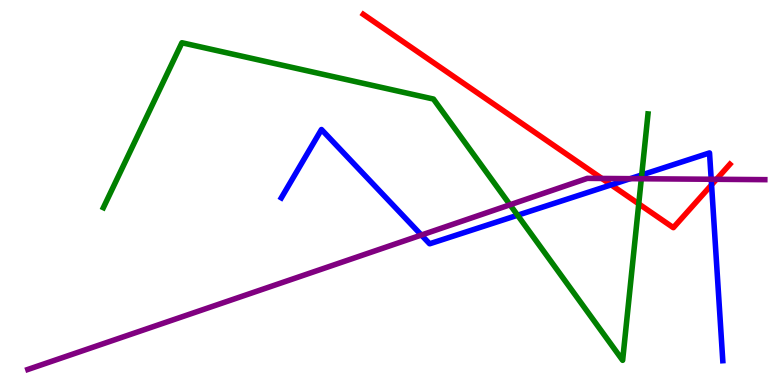[{'lines': ['blue', 'red'], 'intersections': [{'x': 7.89, 'y': 5.2}, {'x': 9.18, 'y': 5.2}]}, {'lines': ['green', 'red'], 'intersections': [{'x': 8.24, 'y': 4.71}]}, {'lines': ['purple', 'red'], 'intersections': [{'x': 7.77, 'y': 5.36}, {'x': 9.24, 'y': 5.34}]}, {'lines': ['blue', 'green'], 'intersections': [{'x': 6.68, 'y': 4.41}, {'x': 8.28, 'y': 5.46}]}, {'lines': ['blue', 'purple'], 'intersections': [{'x': 5.44, 'y': 3.89}, {'x': 8.13, 'y': 5.36}, {'x': 9.18, 'y': 5.34}]}, {'lines': ['green', 'purple'], 'intersections': [{'x': 6.58, 'y': 4.68}, {'x': 8.28, 'y': 5.36}]}]